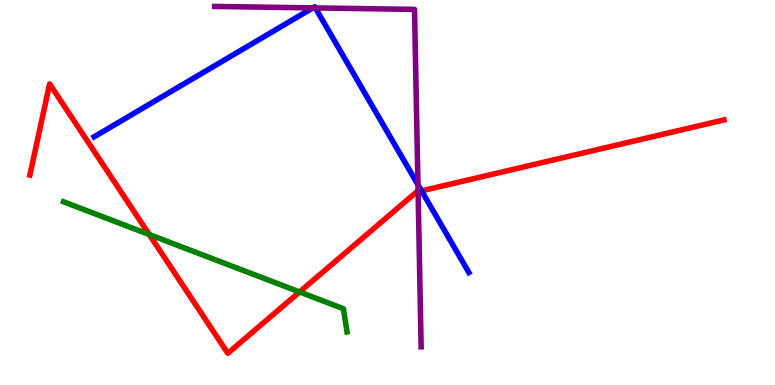[{'lines': ['blue', 'red'], 'intersections': [{'x': 5.44, 'y': 5.04}]}, {'lines': ['green', 'red'], 'intersections': [{'x': 1.93, 'y': 3.91}, {'x': 3.87, 'y': 2.42}]}, {'lines': ['purple', 'red'], 'intersections': [{'x': 5.39, 'y': 5.02}]}, {'lines': ['blue', 'green'], 'intersections': []}, {'lines': ['blue', 'purple'], 'intersections': [{'x': 4.04, 'y': 9.79}, {'x': 4.07, 'y': 9.79}, {'x': 5.39, 'y': 5.2}]}, {'lines': ['green', 'purple'], 'intersections': []}]